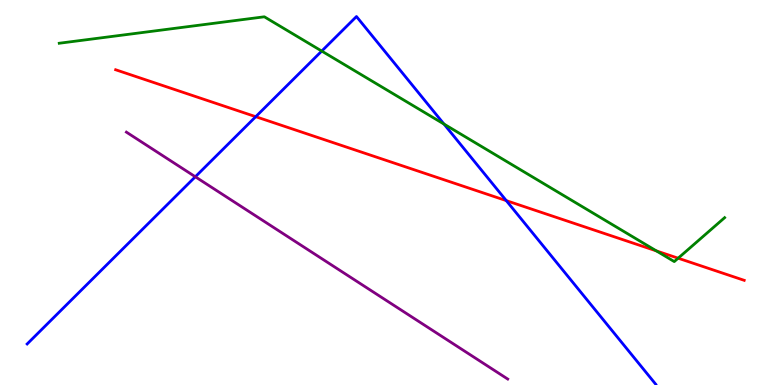[{'lines': ['blue', 'red'], 'intersections': [{'x': 3.3, 'y': 6.97}, {'x': 6.53, 'y': 4.79}]}, {'lines': ['green', 'red'], 'intersections': [{'x': 8.47, 'y': 3.48}, {'x': 8.75, 'y': 3.29}]}, {'lines': ['purple', 'red'], 'intersections': []}, {'lines': ['blue', 'green'], 'intersections': [{'x': 4.15, 'y': 8.67}, {'x': 5.73, 'y': 6.78}]}, {'lines': ['blue', 'purple'], 'intersections': [{'x': 2.52, 'y': 5.41}]}, {'lines': ['green', 'purple'], 'intersections': []}]